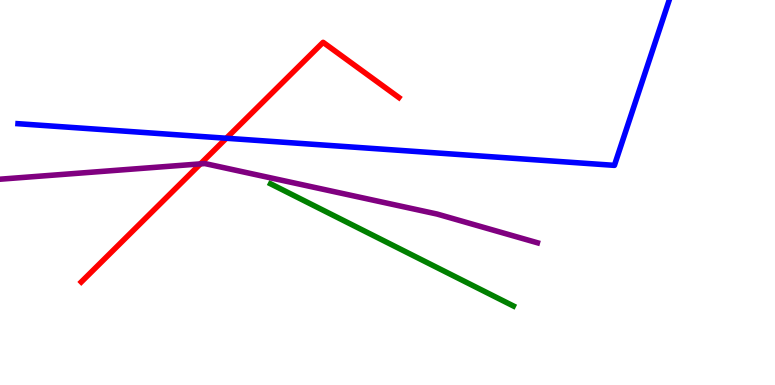[{'lines': ['blue', 'red'], 'intersections': [{'x': 2.92, 'y': 6.41}]}, {'lines': ['green', 'red'], 'intersections': []}, {'lines': ['purple', 'red'], 'intersections': [{'x': 2.59, 'y': 5.74}]}, {'lines': ['blue', 'green'], 'intersections': []}, {'lines': ['blue', 'purple'], 'intersections': []}, {'lines': ['green', 'purple'], 'intersections': []}]